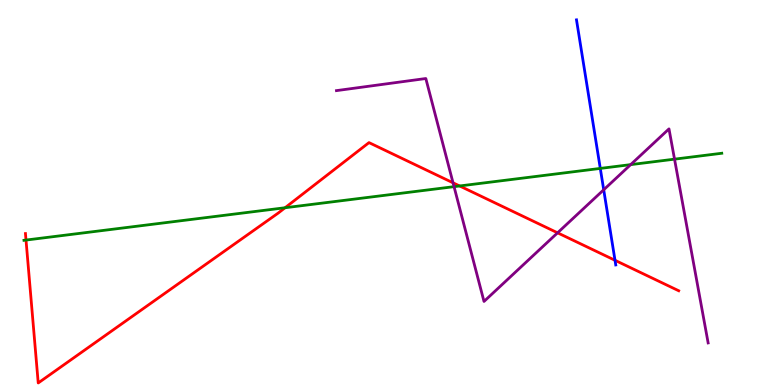[{'lines': ['blue', 'red'], 'intersections': [{'x': 7.94, 'y': 3.24}]}, {'lines': ['green', 'red'], 'intersections': [{'x': 0.336, 'y': 3.76}, {'x': 3.68, 'y': 4.6}, {'x': 5.93, 'y': 5.17}]}, {'lines': ['purple', 'red'], 'intersections': [{'x': 5.85, 'y': 5.25}, {'x': 7.19, 'y': 3.95}]}, {'lines': ['blue', 'green'], 'intersections': [{'x': 7.75, 'y': 5.63}]}, {'lines': ['blue', 'purple'], 'intersections': [{'x': 7.79, 'y': 5.07}]}, {'lines': ['green', 'purple'], 'intersections': [{'x': 5.86, 'y': 5.15}, {'x': 8.14, 'y': 5.72}, {'x': 8.7, 'y': 5.87}]}]